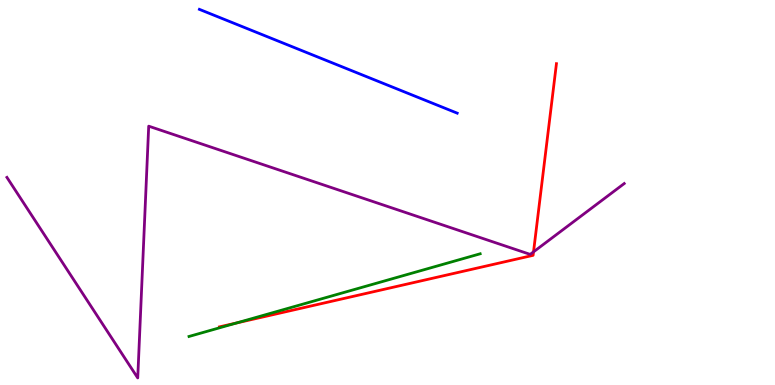[{'lines': ['blue', 'red'], 'intersections': []}, {'lines': ['green', 'red'], 'intersections': [{'x': 3.05, 'y': 1.61}]}, {'lines': ['purple', 'red'], 'intersections': [{'x': 6.88, 'y': 3.46}]}, {'lines': ['blue', 'green'], 'intersections': []}, {'lines': ['blue', 'purple'], 'intersections': []}, {'lines': ['green', 'purple'], 'intersections': []}]